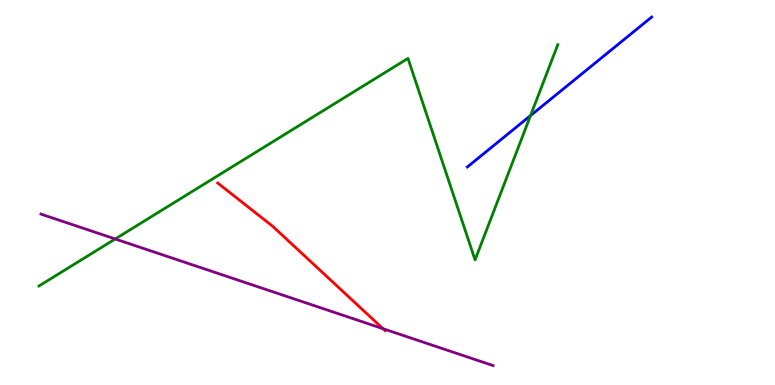[{'lines': ['blue', 'red'], 'intersections': []}, {'lines': ['green', 'red'], 'intersections': []}, {'lines': ['purple', 'red'], 'intersections': [{'x': 4.94, 'y': 1.46}]}, {'lines': ['blue', 'green'], 'intersections': [{'x': 6.85, 'y': 7.0}]}, {'lines': ['blue', 'purple'], 'intersections': []}, {'lines': ['green', 'purple'], 'intersections': [{'x': 1.49, 'y': 3.79}]}]